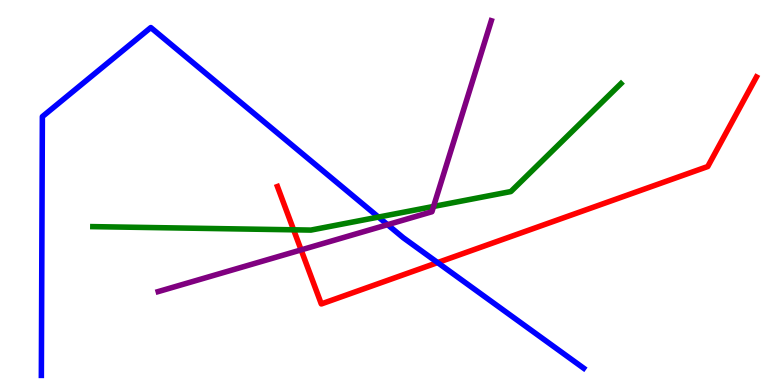[{'lines': ['blue', 'red'], 'intersections': [{'x': 5.65, 'y': 3.18}]}, {'lines': ['green', 'red'], 'intersections': [{'x': 3.79, 'y': 4.03}]}, {'lines': ['purple', 'red'], 'intersections': [{'x': 3.89, 'y': 3.51}]}, {'lines': ['blue', 'green'], 'intersections': [{'x': 4.88, 'y': 4.36}]}, {'lines': ['blue', 'purple'], 'intersections': [{'x': 5.0, 'y': 4.16}]}, {'lines': ['green', 'purple'], 'intersections': [{'x': 5.59, 'y': 4.64}]}]